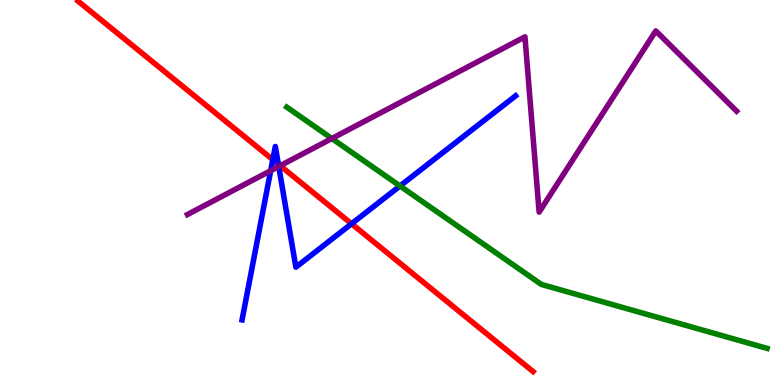[{'lines': ['blue', 'red'], 'intersections': [{'x': 3.52, 'y': 5.85}, {'x': 3.59, 'y': 5.74}, {'x': 4.54, 'y': 4.19}]}, {'lines': ['green', 'red'], 'intersections': []}, {'lines': ['purple', 'red'], 'intersections': [{'x': 3.62, 'y': 5.7}]}, {'lines': ['blue', 'green'], 'intersections': [{'x': 5.16, 'y': 5.17}]}, {'lines': ['blue', 'purple'], 'intersections': [{'x': 3.49, 'y': 5.57}, {'x': 3.6, 'y': 5.68}]}, {'lines': ['green', 'purple'], 'intersections': [{'x': 4.28, 'y': 6.4}]}]